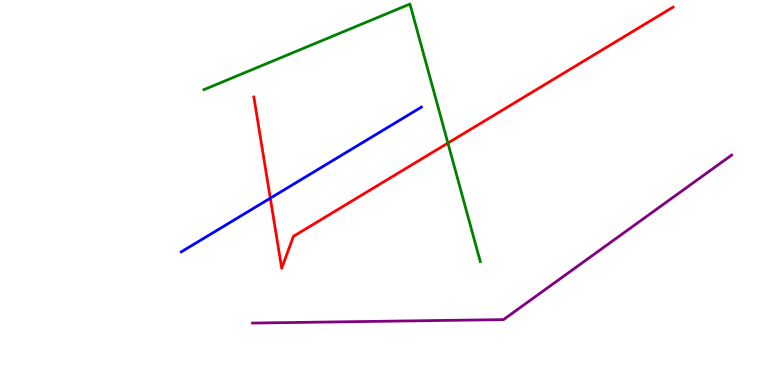[{'lines': ['blue', 'red'], 'intersections': [{'x': 3.49, 'y': 4.85}]}, {'lines': ['green', 'red'], 'intersections': [{'x': 5.78, 'y': 6.28}]}, {'lines': ['purple', 'red'], 'intersections': []}, {'lines': ['blue', 'green'], 'intersections': []}, {'lines': ['blue', 'purple'], 'intersections': []}, {'lines': ['green', 'purple'], 'intersections': []}]